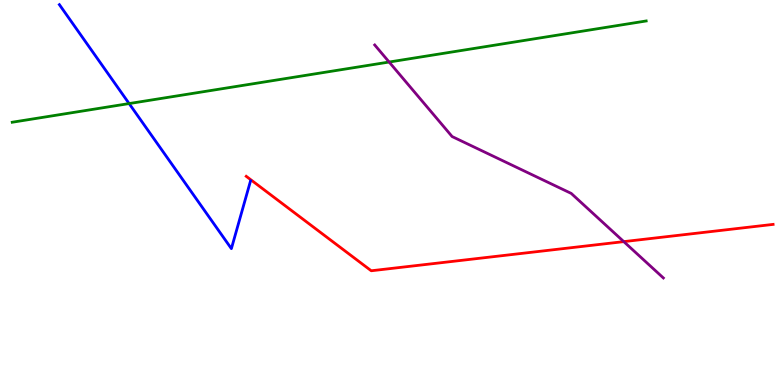[{'lines': ['blue', 'red'], 'intersections': []}, {'lines': ['green', 'red'], 'intersections': []}, {'lines': ['purple', 'red'], 'intersections': [{'x': 8.05, 'y': 3.72}]}, {'lines': ['blue', 'green'], 'intersections': [{'x': 1.67, 'y': 7.31}]}, {'lines': ['blue', 'purple'], 'intersections': []}, {'lines': ['green', 'purple'], 'intersections': [{'x': 5.02, 'y': 8.39}]}]